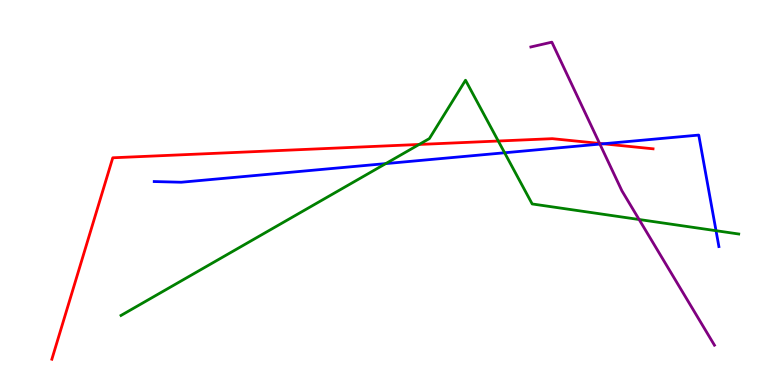[{'lines': ['blue', 'red'], 'intersections': [{'x': 7.78, 'y': 6.27}]}, {'lines': ['green', 'red'], 'intersections': [{'x': 5.41, 'y': 6.25}, {'x': 6.43, 'y': 6.34}]}, {'lines': ['purple', 'red'], 'intersections': [{'x': 7.74, 'y': 6.27}]}, {'lines': ['blue', 'green'], 'intersections': [{'x': 4.98, 'y': 5.75}, {'x': 6.51, 'y': 6.03}, {'x': 9.24, 'y': 4.01}]}, {'lines': ['blue', 'purple'], 'intersections': [{'x': 7.74, 'y': 6.26}]}, {'lines': ['green', 'purple'], 'intersections': [{'x': 8.25, 'y': 4.3}]}]